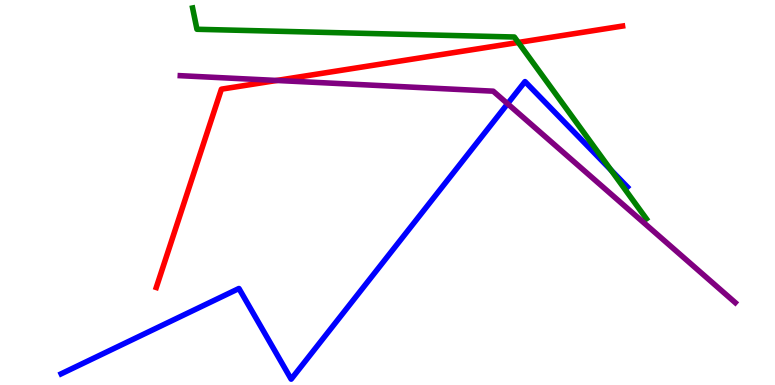[{'lines': ['blue', 'red'], 'intersections': []}, {'lines': ['green', 'red'], 'intersections': [{'x': 6.69, 'y': 8.9}]}, {'lines': ['purple', 'red'], 'intersections': [{'x': 3.57, 'y': 7.91}]}, {'lines': ['blue', 'green'], 'intersections': [{'x': 7.88, 'y': 5.58}]}, {'lines': ['blue', 'purple'], 'intersections': [{'x': 6.55, 'y': 7.31}]}, {'lines': ['green', 'purple'], 'intersections': []}]